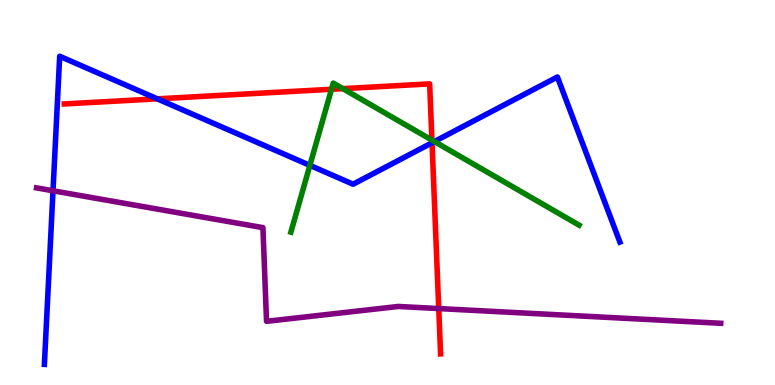[{'lines': ['blue', 'red'], 'intersections': [{'x': 2.03, 'y': 7.43}, {'x': 5.57, 'y': 6.29}]}, {'lines': ['green', 'red'], 'intersections': [{'x': 4.28, 'y': 7.68}, {'x': 4.42, 'y': 7.7}, {'x': 5.57, 'y': 6.36}]}, {'lines': ['purple', 'red'], 'intersections': [{'x': 5.66, 'y': 1.99}]}, {'lines': ['blue', 'green'], 'intersections': [{'x': 4.0, 'y': 5.7}, {'x': 5.61, 'y': 6.32}]}, {'lines': ['blue', 'purple'], 'intersections': [{'x': 0.684, 'y': 5.04}]}, {'lines': ['green', 'purple'], 'intersections': []}]